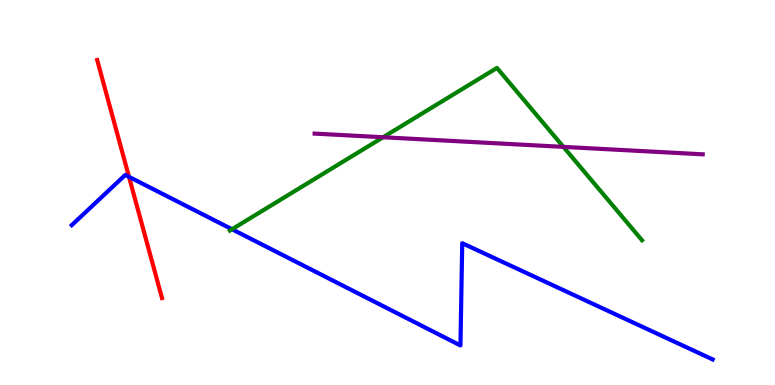[{'lines': ['blue', 'red'], 'intersections': [{'x': 1.66, 'y': 5.41}]}, {'lines': ['green', 'red'], 'intersections': []}, {'lines': ['purple', 'red'], 'intersections': []}, {'lines': ['blue', 'green'], 'intersections': [{'x': 2.99, 'y': 4.05}]}, {'lines': ['blue', 'purple'], 'intersections': []}, {'lines': ['green', 'purple'], 'intersections': [{'x': 4.94, 'y': 6.43}, {'x': 7.27, 'y': 6.18}]}]